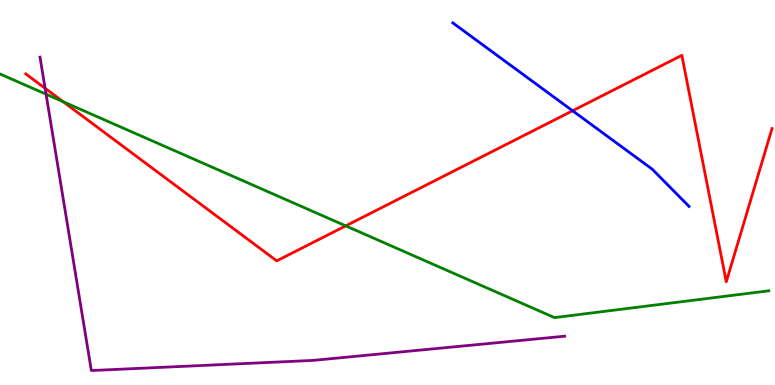[{'lines': ['blue', 'red'], 'intersections': [{'x': 7.39, 'y': 7.12}]}, {'lines': ['green', 'red'], 'intersections': [{'x': 0.815, 'y': 7.36}, {'x': 4.46, 'y': 4.13}]}, {'lines': ['purple', 'red'], 'intersections': [{'x': 0.582, 'y': 7.71}]}, {'lines': ['blue', 'green'], 'intersections': []}, {'lines': ['blue', 'purple'], 'intersections': []}, {'lines': ['green', 'purple'], 'intersections': [{'x': 0.595, 'y': 7.55}]}]